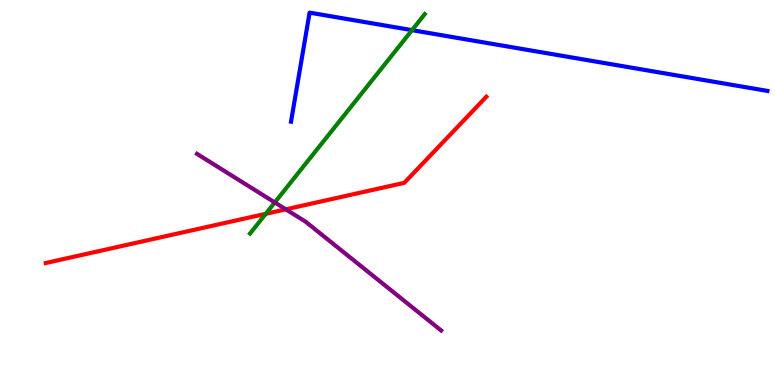[{'lines': ['blue', 'red'], 'intersections': []}, {'lines': ['green', 'red'], 'intersections': [{'x': 3.43, 'y': 4.45}]}, {'lines': ['purple', 'red'], 'intersections': [{'x': 3.69, 'y': 4.56}]}, {'lines': ['blue', 'green'], 'intersections': [{'x': 5.32, 'y': 9.22}]}, {'lines': ['blue', 'purple'], 'intersections': []}, {'lines': ['green', 'purple'], 'intersections': [{'x': 3.55, 'y': 4.74}]}]